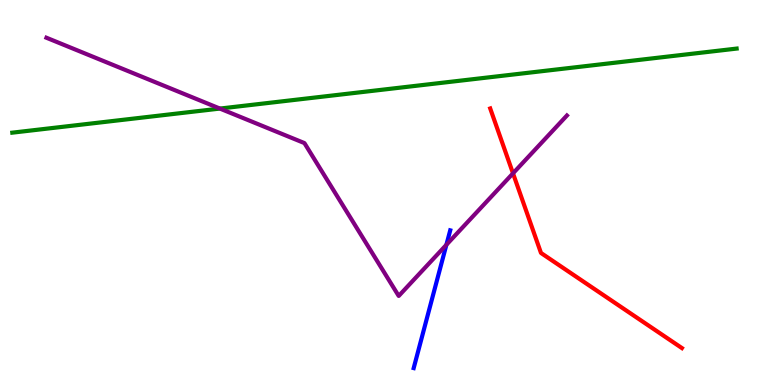[{'lines': ['blue', 'red'], 'intersections': []}, {'lines': ['green', 'red'], 'intersections': []}, {'lines': ['purple', 'red'], 'intersections': [{'x': 6.62, 'y': 5.5}]}, {'lines': ['blue', 'green'], 'intersections': []}, {'lines': ['blue', 'purple'], 'intersections': [{'x': 5.76, 'y': 3.64}]}, {'lines': ['green', 'purple'], 'intersections': [{'x': 2.84, 'y': 7.18}]}]